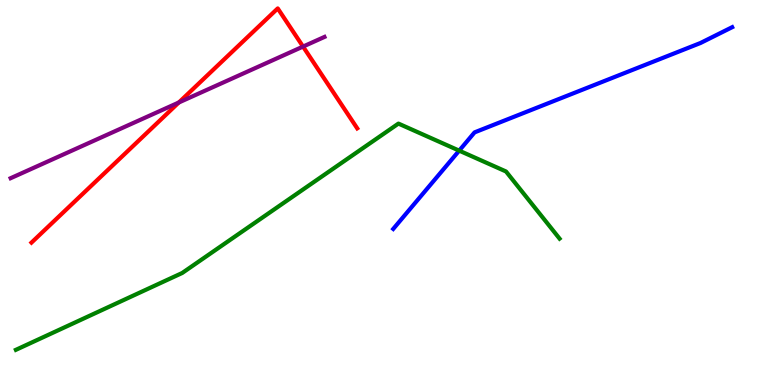[{'lines': ['blue', 'red'], 'intersections': []}, {'lines': ['green', 'red'], 'intersections': []}, {'lines': ['purple', 'red'], 'intersections': [{'x': 2.31, 'y': 7.34}, {'x': 3.91, 'y': 8.79}]}, {'lines': ['blue', 'green'], 'intersections': [{'x': 5.93, 'y': 6.09}]}, {'lines': ['blue', 'purple'], 'intersections': []}, {'lines': ['green', 'purple'], 'intersections': []}]